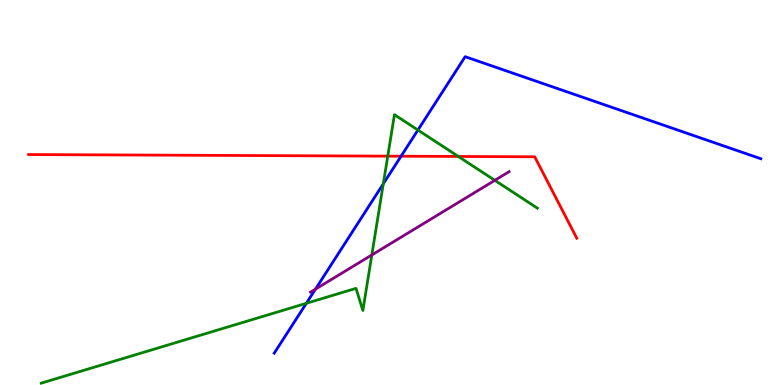[{'lines': ['blue', 'red'], 'intersections': [{'x': 5.18, 'y': 5.94}]}, {'lines': ['green', 'red'], 'intersections': [{'x': 5.0, 'y': 5.94}, {'x': 5.91, 'y': 5.94}]}, {'lines': ['purple', 'red'], 'intersections': []}, {'lines': ['blue', 'green'], 'intersections': [{'x': 3.95, 'y': 2.12}, {'x': 4.95, 'y': 5.23}, {'x': 5.39, 'y': 6.62}]}, {'lines': ['blue', 'purple'], 'intersections': [{'x': 4.07, 'y': 2.49}]}, {'lines': ['green', 'purple'], 'intersections': [{'x': 4.8, 'y': 3.38}, {'x': 6.38, 'y': 5.32}]}]